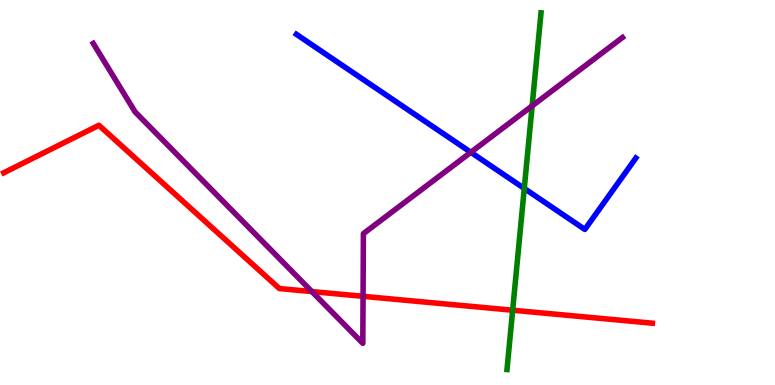[{'lines': ['blue', 'red'], 'intersections': []}, {'lines': ['green', 'red'], 'intersections': [{'x': 6.61, 'y': 1.94}]}, {'lines': ['purple', 'red'], 'intersections': [{'x': 4.02, 'y': 2.43}, {'x': 4.68, 'y': 2.3}]}, {'lines': ['blue', 'green'], 'intersections': [{'x': 6.76, 'y': 5.11}]}, {'lines': ['blue', 'purple'], 'intersections': [{'x': 6.08, 'y': 6.04}]}, {'lines': ['green', 'purple'], 'intersections': [{'x': 6.87, 'y': 7.25}]}]